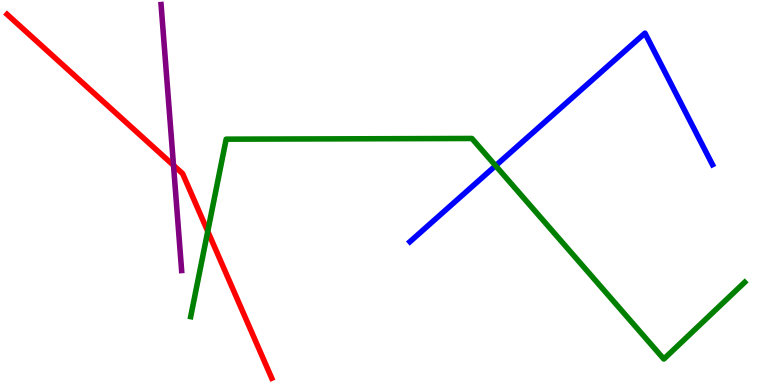[{'lines': ['blue', 'red'], 'intersections': []}, {'lines': ['green', 'red'], 'intersections': [{'x': 2.68, 'y': 3.99}]}, {'lines': ['purple', 'red'], 'intersections': [{'x': 2.24, 'y': 5.71}]}, {'lines': ['blue', 'green'], 'intersections': [{'x': 6.39, 'y': 5.7}]}, {'lines': ['blue', 'purple'], 'intersections': []}, {'lines': ['green', 'purple'], 'intersections': []}]